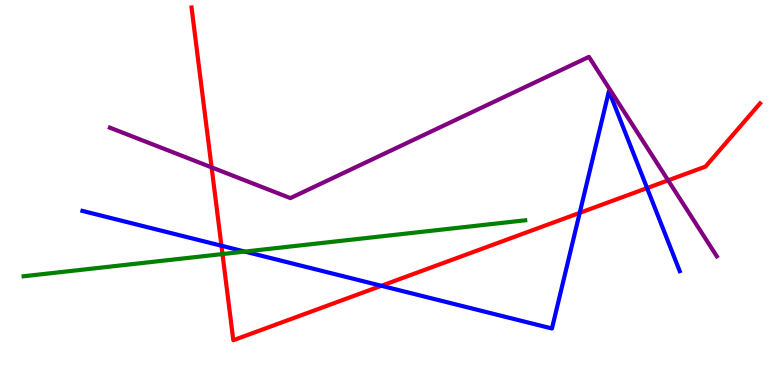[{'lines': ['blue', 'red'], 'intersections': [{'x': 2.86, 'y': 3.62}, {'x': 4.92, 'y': 2.58}, {'x': 7.48, 'y': 4.47}, {'x': 8.35, 'y': 5.11}]}, {'lines': ['green', 'red'], 'intersections': [{'x': 2.87, 'y': 3.4}]}, {'lines': ['purple', 'red'], 'intersections': [{'x': 2.73, 'y': 5.65}, {'x': 8.62, 'y': 5.32}]}, {'lines': ['blue', 'green'], 'intersections': [{'x': 3.16, 'y': 3.47}]}, {'lines': ['blue', 'purple'], 'intersections': []}, {'lines': ['green', 'purple'], 'intersections': []}]